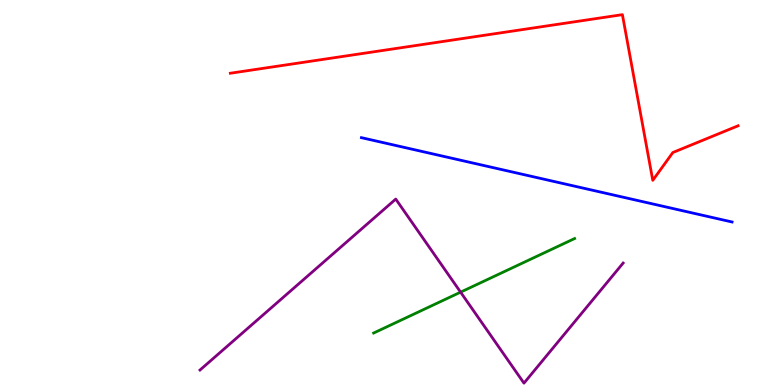[{'lines': ['blue', 'red'], 'intersections': []}, {'lines': ['green', 'red'], 'intersections': []}, {'lines': ['purple', 'red'], 'intersections': []}, {'lines': ['blue', 'green'], 'intersections': []}, {'lines': ['blue', 'purple'], 'intersections': []}, {'lines': ['green', 'purple'], 'intersections': [{'x': 5.94, 'y': 2.41}]}]